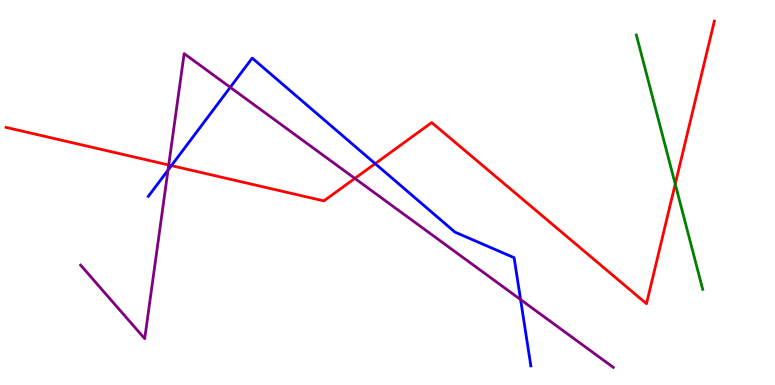[{'lines': ['blue', 'red'], 'intersections': [{'x': 2.21, 'y': 5.7}, {'x': 4.84, 'y': 5.75}]}, {'lines': ['green', 'red'], 'intersections': [{'x': 8.71, 'y': 5.22}]}, {'lines': ['purple', 'red'], 'intersections': [{'x': 2.18, 'y': 5.71}, {'x': 4.58, 'y': 5.37}]}, {'lines': ['blue', 'green'], 'intersections': []}, {'lines': ['blue', 'purple'], 'intersections': [{'x': 2.17, 'y': 5.58}, {'x': 2.97, 'y': 7.73}, {'x': 6.72, 'y': 2.22}]}, {'lines': ['green', 'purple'], 'intersections': []}]